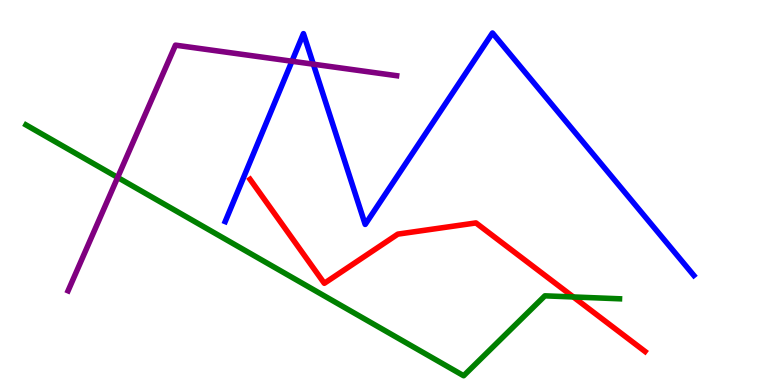[{'lines': ['blue', 'red'], 'intersections': []}, {'lines': ['green', 'red'], 'intersections': [{'x': 7.4, 'y': 2.29}]}, {'lines': ['purple', 'red'], 'intersections': []}, {'lines': ['blue', 'green'], 'intersections': []}, {'lines': ['blue', 'purple'], 'intersections': [{'x': 3.77, 'y': 8.41}, {'x': 4.04, 'y': 8.33}]}, {'lines': ['green', 'purple'], 'intersections': [{'x': 1.52, 'y': 5.39}]}]